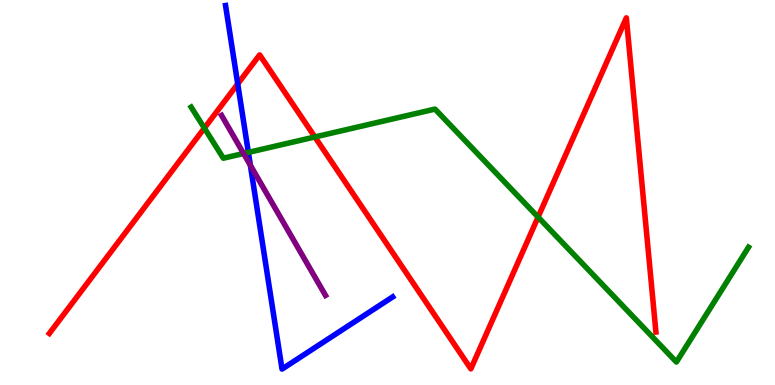[{'lines': ['blue', 'red'], 'intersections': [{'x': 3.07, 'y': 7.82}]}, {'lines': ['green', 'red'], 'intersections': [{'x': 2.64, 'y': 6.67}, {'x': 4.06, 'y': 6.44}, {'x': 6.94, 'y': 4.36}]}, {'lines': ['purple', 'red'], 'intersections': []}, {'lines': ['blue', 'green'], 'intersections': [{'x': 3.2, 'y': 6.04}]}, {'lines': ['blue', 'purple'], 'intersections': [{'x': 3.23, 'y': 5.71}]}, {'lines': ['green', 'purple'], 'intersections': [{'x': 3.14, 'y': 6.01}]}]